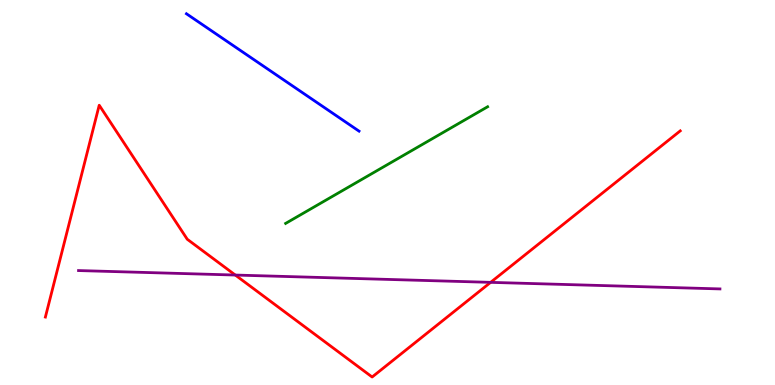[{'lines': ['blue', 'red'], 'intersections': []}, {'lines': ['green', 'red'], 'intersections': []}, {'lines': ['purple', 'red'], 'intersections': [{'x': 3.04, 'y': 2.86}, {'x': 6.33, 'y': 2.67}]}, {'lines': ['blue', 'green'], 'intersections': []}, {'lines': ['blue', 'purple'], 'intersections': []}, {'lines': ['green', 'purple'], 'intersections': []}]